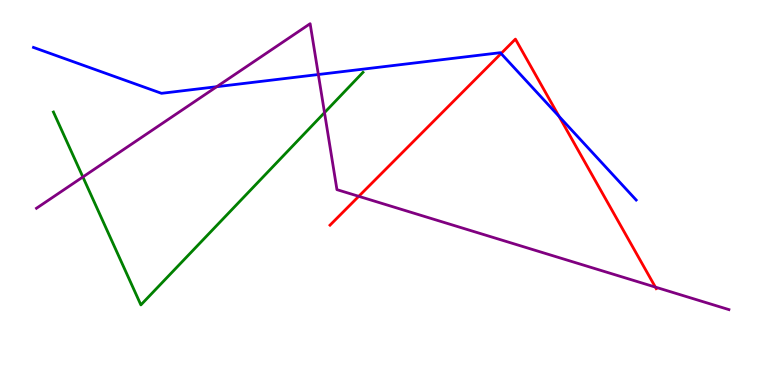[{'lines': ['blue', 'red'], 'intersections': [{'x': 6.47, 'y': 8.61}, {'x': 7.21, 'y': 6.98}]}, {'lines': ['green', 'red'], 'intersections': []}, {'lines': ['purple', 'red'], 'intersections': [{'x': 4.63, 'y': 4.9}, {'x': 8.46, 'y': 2.54}]}, {'lines': ['blue', 'green'], 'intersections': []}, {'lines': ['blue', 'purple'], 'intersections': [{'x': 2.8, 'y': 7.75}, {'x': 4.11, 'y': 8.06}]}, {'lines': ['green', 'purple'], 'intersections': [{'x': 1.07, 'y': 5.4}, {'x': 4.19, 'y': 7.07}]}]